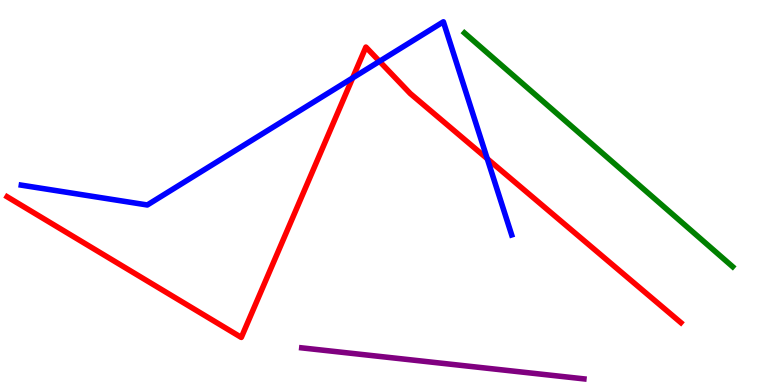[{'lines': ['blue', 'red'], 'intersections': [{'x': 4.55, 'y': 7.98}, {'x': 4.9, 'y': 8.41}, {'x': 6.29, 'y': 5.88}]}, {'lines': ['green', 'red'], 'intersections': []}, {'lines': ['purple', 'red'], 'intersections': []}, {'lines': ['blue', 'green'], 'intersections': []}, {'lines': ['blue', 'purple'], 'intersections': []}, {'lines': ['green', 'purple'], 'intersections': []}]